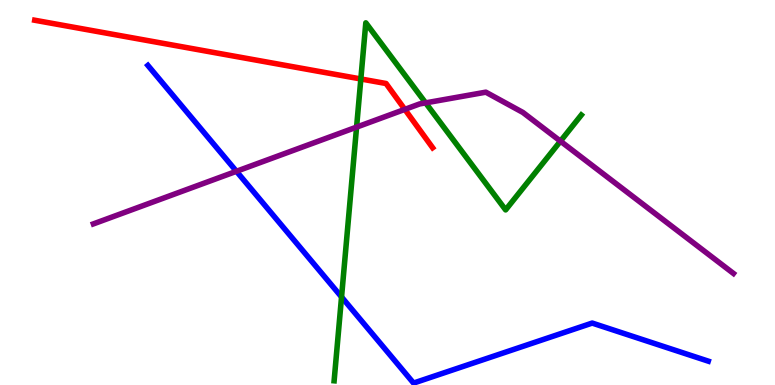[{'lines': ['blue', 'red'], 'intersections': []}, {'lines': ['green', 'red'], 'intersections': [{'x': 4.66, 'y': 7.95}]}, {'lines': ['purple', 'red'], 'intersections': [{'x': 5.22, 'y': 7.16}]}, {'lines': ['blue', 'green'], 'intersections': [{'x': 4.41, 'y': 2.29}]}, {'lines': ['blue', 'purple'], 'intersections': [{'x': 3.05, 'y': 5.55}]}, {'lines': ['green', 'purple'], 'intersections': [{'x': 4.6, 'y': 6.7}, {'x': 5.49, 'y': 7.33}, {'x': 7.23, 'y': 6.33}]}]